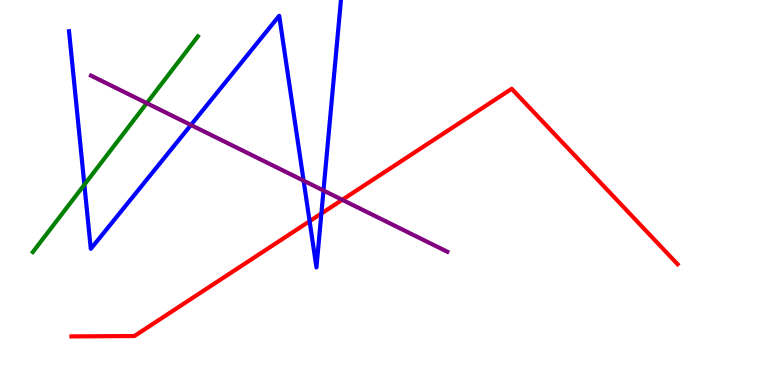[{'lines': ['blue', 'red'], 'intersections': [{'x': 3.99, 'y': 4.25}, {'x': 4.15, 'y': 4.45}]}, {'lines': ['green', 'red'], 'intersections': []}, {'lines': ['purple', 'red'], 'intersections': [{'x': 4.42, 'y': 4.81}]}, {'lines': ['blue', 'green'], 'intersections': [{'x': 1.09, 'y': 5.2}]}, {'lines': ['blue', 'purple'], 'intersections': [{'x': 2.46, 'y': 6.75}, {'x': 3.92, 'y': 5.31}, {'x': 4.17, 'y': 5.05}]}, {'lines': ['green', 'purple'], 'intersections': [{'x': 1.89, 'y': 7.32}]}]